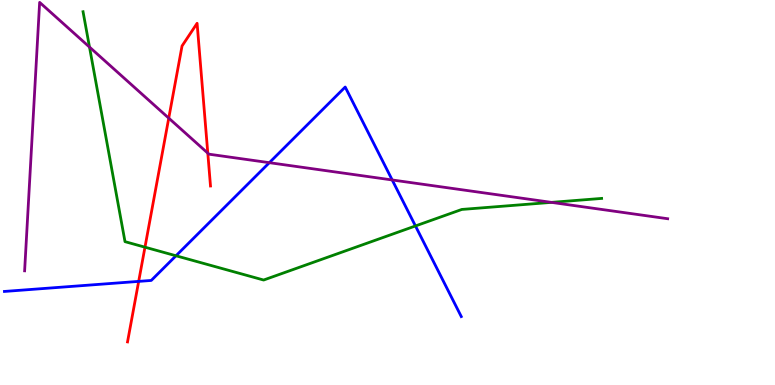[{'lines': ['blue', 'red'], 'intersections': [{'x': 1.79, 'y': 2.69}]}, {'lines': ['green', 'red'], 'intersections': [{'x': 1.87, 'y': 3.58}]}, {'lines': ['purple', 'red'], 'intersections': [{'x': 2.18, 'y': 6.93}, {'x': 2.68, 'y': 6.02}]}, {'lines': ['blue', 'green'], 'intersections': [{'x': 2.27, 'y': 3.36}, {'x': 5.36, 'y': 4.13}]}, {'lines': ['blue', 'purple'], 'intersections': [{'x': 3.48, 'y': 5.77}, {'x': 5.06, 'y': 5.33}]}, {'lines': ['green', 'purple'], 'intersections': [{'x': 1.15, 'y': 8.78}, {'x': 7.12, 'y': 4.74}]}]